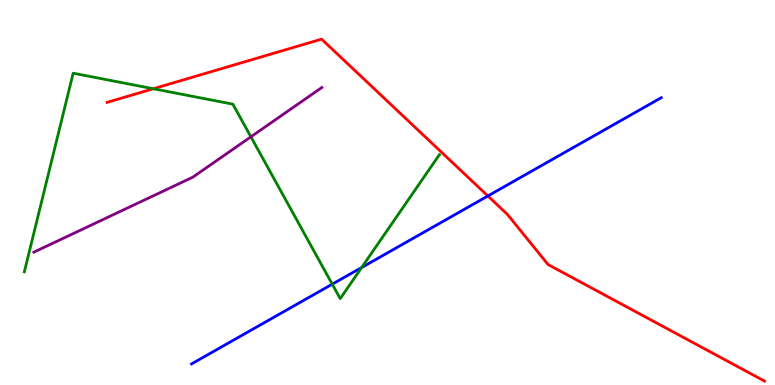[{'lines': ['blue', 'red'], 'intersections': [{'x': 6.3, 'y': 4.91}]}, {'lines': ['green', 'red'], 'intersections': [{'x': 1.98, 'y': 7.69}]}, {'lines': ['purple', 'red'], 'intersections': []}, {'lines': ['blue', 'green'], 'intersections': [{'x': 4.29, 'y': 2.62}, {'x': 4.67, 'y': 3.05}]}, {'lines': ['blue', 'purple'], 'intersections': []}, {'lines': ['green', 'purple'], 'intersections': [{'x': 3.24, 'y': 6.45}]}]